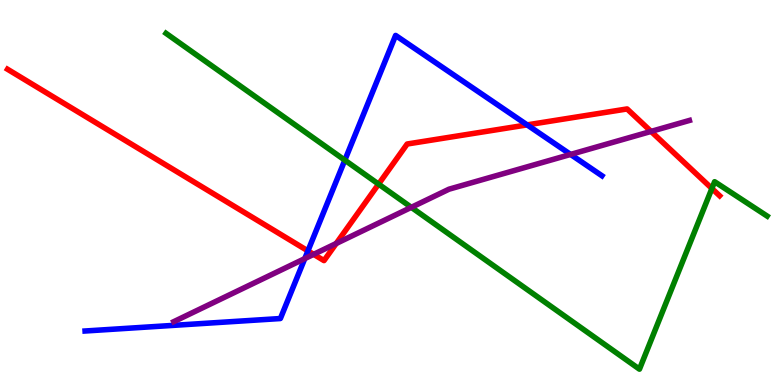[{'lines': ['blue', 'red'], 'intersections': [{'x': 3.97, 'y': 3.48}, {'x': 6.8, 'y': 6.76}]}, {'lines': ['green', 'red'], 'intersections': [{'x': 4.88, 'y': 5.22}, {'x': 9.19, 'y': 5.1}]}, {'lines': ['purple', 'red'], 'intersections': [{'x': 4.05, 'y': 3.39}, {'x': 4.34, 'y': 3.68}, {'x': 8.4, 'y': 6.59}]}, {'lines': ['blue', 'green'], 'intersections': [{'x': 4.45, 'y': 5.84}]}, {'lines': ['blue', 'purple'], 'intersections': [{'x': 3.93, 'y': 3.28}, {'x': 7.36, 'y': 5.99}]}, {'lines': ['green', 'purple'], 'intersections': [{'x': 5.31, 'y': 4.61}]}]